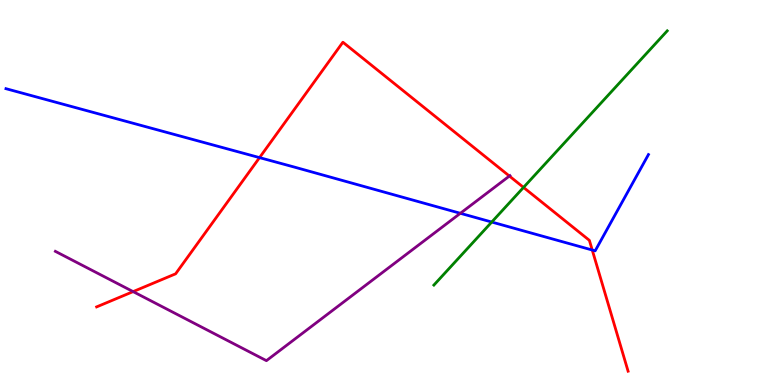[{'lines': ['blue', 'red'], 'intersections': [{'x': 3.35, 'y': 5.91}, {'x': 7.64, 'y': 3.51}]}, {'lines': ['green', 'red'], 'intersections': [{'x': 6.76, 'y': 5.13}]}, {'lines': ['purple', 'red'], 'intersections': [{'x': 1.72, 'y': 2.43}, {'x': 6.57, 'y': 5.43}]}, {'lines': ['blue', 'green'], 'intersections': [{'x': 6.35, 'y': 4.23}]}, {'lines': ['blue', 'purple'], 'intersections': [{'x': 5.94, 'y': 4.46}]}, {'lines': ['green', 'purple'], 'intersections': []}]